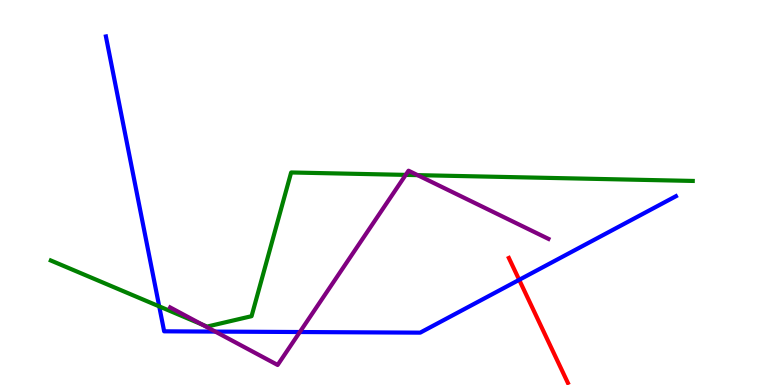[{'lines': ['blue', 'red'], 'intersections': [{'x': 6.7, 'y': 2.73}]}, {'lines': ['green', 'red'], 'intersections': []}, {'lines': ['purple', 'red'], 'intersections': []}, {'lines': ['blue', 'green'], 'intersections': [{'x': 2.05, 'y': 2.04}]}, {'lines': ['blue', 'purple'], 'intersections': [{'x': 2.78, 'y': 1.39}, {'x': 3.87, 'y': 1.38}]}, {'lines': ['green', 'purple'], 'intersections': [{'x': 2.61, 'y': 1.57}, {'x': 5.24, 'y': 5.46}, {'x': 5.39, 'y': 5.45}]}]